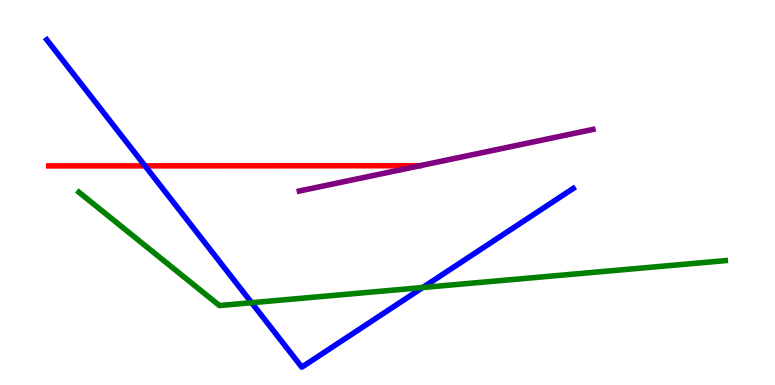[{'lines': ['blue', 'red'], 'intersections': [{'x': 1.87, 'y': 5.69}]}, {'lines': ['green', 'red'], 'intersections': []}, {'lines': ['purple', 'red'], 'intersections': []}, {'lines': ['blue', 'green'], 'intersections': [{'x': 3.25, 'y': 2.14}, {'x': 5.46, 'y': 2.53}]}, {'lines': ['blue', 'purple'], 'intersections': []}, {'lines': ['green', 'purple'], 'intersections': []}]